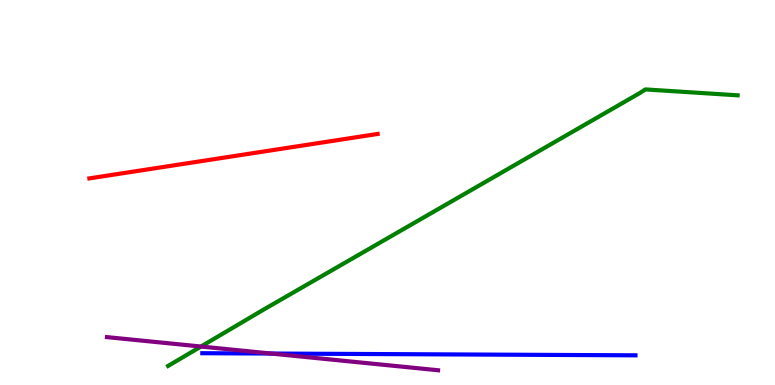[{'lines': ['blue', 'red'], 'intersections': []}, {'lines': ['green', 'red'], 'intersections': []}, {'lines': ['purple', 'red'], 'intersections': []}, {'lines': ['blue', 'green'], 'intersections': []}, {'lines': ['blue', 'purple'], 'intersections': [{'x': 3.5, 'y': 0.817}]}, {'lines': ['green', 'purple'], 'intersections': [{'x': 2.59, 'y': 0.999}]}]